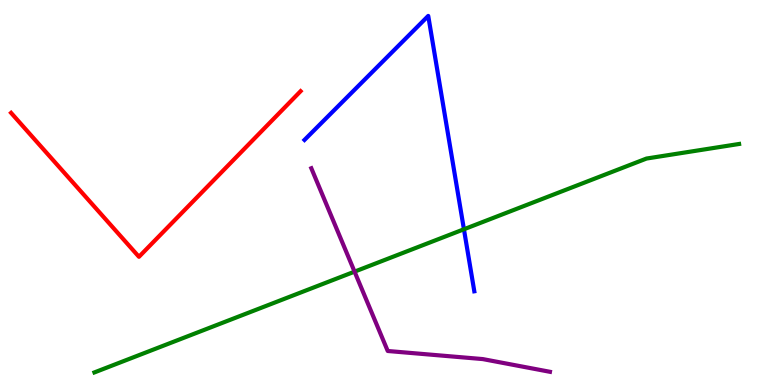[{'lines': ['blue', 'red'], 'intersections': []}, {'lines': ['green', 'red'], 'intersections': []}, {'lines': ['purple', 'red'], 'intersections': []}, {'lines': ['blue', 'green'], 'intersections': [{'x': 5.99, 'y': 4.04}]}, {'lines': ['blue', 'purple'], 'intersections': []}, {'lines': ['green', 'purple'], 'intersections': [{'x': 4.57, 'y': 2.94}]}]